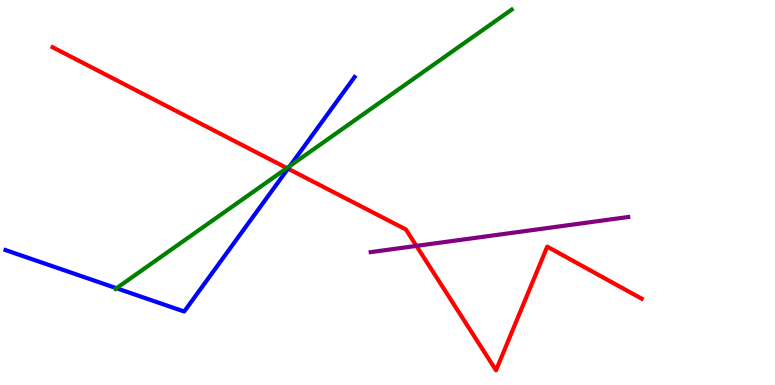[{'lines': ['blue', 'red'], 'intersections': [{'x': 3.72, 'y': 5.62}]}, {'lines': ['green', 'red'], 'intersections': [{'x': 3.7, 'y': 5.63}]}, {'lines': ['purple', 'red'], 'intersections': [{'x': 5.37, 'y': 3.61}]}, {'lines': ['blue', 'green'], 'intersections': [{'x': 1.5, 'y': 2.51}, {'x': 3.74, 'y': 5.69}]}, {'lines': ['blue', 'purple'], 'intersections': []}, {'lines': ['green', 'purple'], 'intersections': []}]